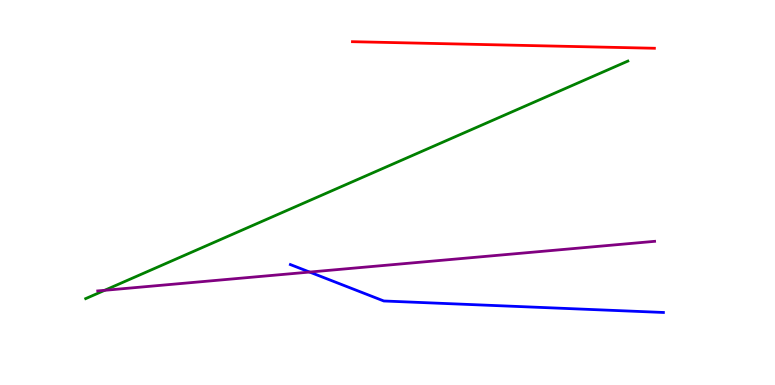[{'lines': ['blue', 'red'], 'intersections': []}, {'lines': ['green', 'red'], 'intersections': []}, {'lines': ['purple', 'red'], 'intersections': []}, {'lines': ['blue', 'green'], 'intersections': []}, {'lines': ['blue', 'purple'], 'intersections': [{'x': 3.99, 'y': 2.93}]}, {'lines': ['green', 'purple'], 'intersections': [{'x': 1.35, 'y': 2.46}]}]